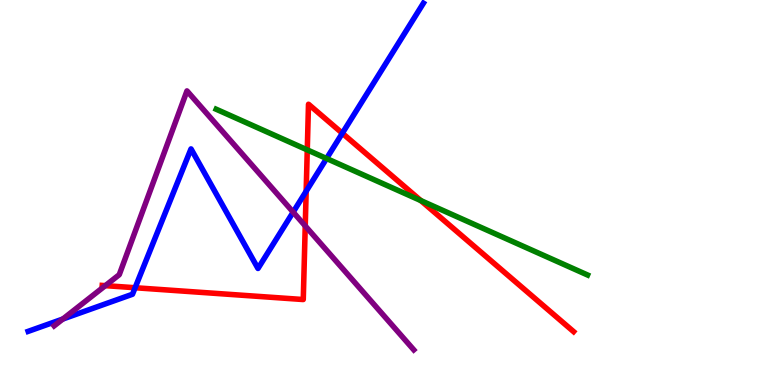[{'lines': ['blue', 'red'], 'intersections': [{'x': 1.74, 'y': 2.53}, {'x': 3.95, 'y': 5.03}, {'x': 4.42, 'y': 6.54}]}, {'lines': ['green', 'red'], 'intersections': [{'x': 3.96, 'y': 6.11}, {'x': 5.43, 'y': 4.79}]}, {'lines': ['purple', 'red'], 'intersections': [{'x': 1.36, 'y': 2.58}, {'x': 3.94, 'y': 4.13}]}, {'lines': ['blue', 'green'], 'intersections': [{'x': 4.21, 'y': 5.88}]}, {'lines': ['blue', 'purple'], 'intersections': [{'x': 0.811, 'y': 1.71}, {'x': 3.78, 'y': 4.49}]}, {'lines': ['green', 'purple'], 'intersections': []}]